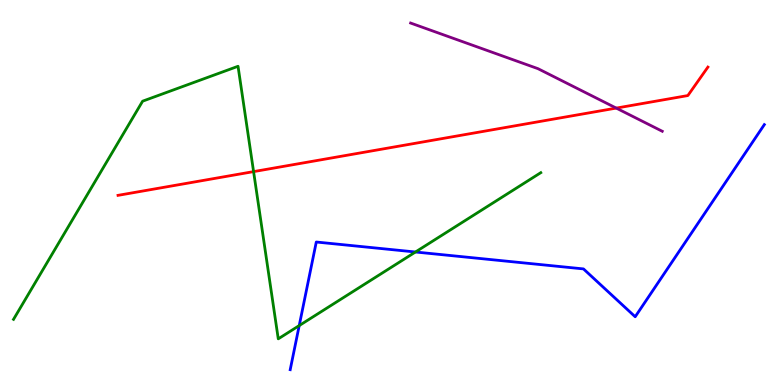[{'lines': ['blue', 'red'], 'intersections': []}, {'lines': ['green', 'red'], 'intersections': [{'x': 3.27, 'y': 5.54}]}, {'lines': ['purple', 'red'], 'intersections': [{'x': 7.95, 'y': 7.19}]}, {'lines': ['blue', 'green'], 'intersections': [{'x': 3.86, 'y': 1.54}, {'x': 5.36, 'y': 3.45}]}, {'lines': ['blue', 'purple'], 'intersections': []}, {'lines': ['green', 'purple'], 'intersections': []}]